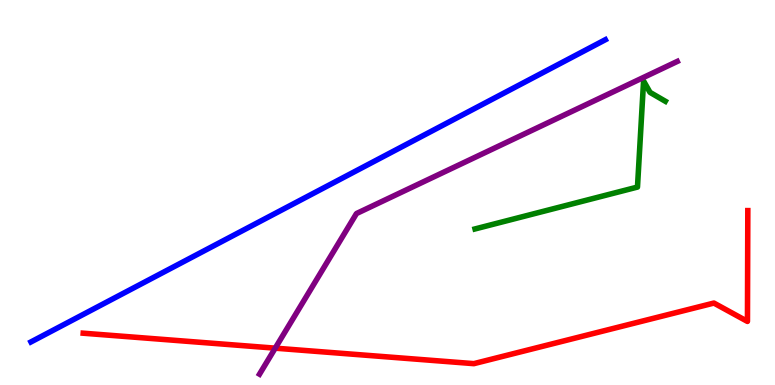[{'lines': ['blue', 'red'], 'intersections': []}, {'lines': ['green', 'red'], 'intersections': []}, {'lines': ['purple', 'red'], 'intersections': [{'x': 3.55, 'y': 0.957}]}, {'lines': ['blue', 'green'], 'intersections': []}, {'lines': ['blue', 'purple'], 'intersections': []}, {'lines': ['green', 'purple'], 'intersections': []}]